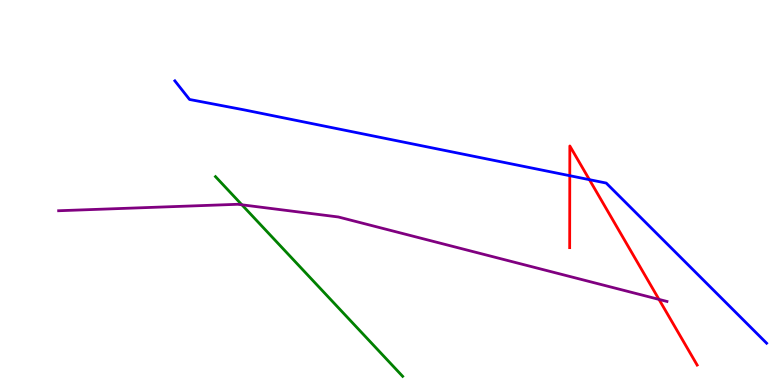[{'lines': ['blue', 'red'], 'intersections': [{'x': 7.35, 'y': 5.44}, {'x': 7.61, 'y': 5.33}]}, {'lines': ['green', 'red'], 'intersections': []}, {'lines': ['purple', 'red'], 'intersections': [{'x': 8.5, 'y': 2.22}]}, {'lines': ['blue', 'green'], 'intersections': []}, {'lines': ['blue', 'purple'], 'intersections': []}, {'lines': ['green', 'purple'], 'intersections': [{'x': 3.12, 'y': 4.68}]}]